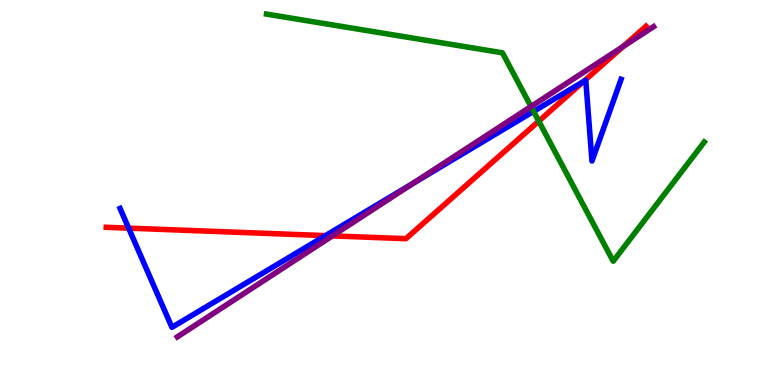[{'lines': ['blue', 'red'], 'intersections': [{'x': 1.66, 'y': 4.07}, {'x': 4.2, 'y': 3.88}, {'x': 7.53, 'y': 7.88}]}, {'lines': ['green', 'red'], 'intersections': [{'x': 6.95, 'y': 6.85}]}, {'lines': ['purple', 'red'], 'intersections': [{'x': 4.29, 'y': 3.87}, {'x': 8.04, 'y': 8.79}]}, {'lines': ['blue', 'green'], 'intersections': [{'x': 6.88, 'y': 7.11}]}, {'lines': ['blue', 'purple'], 'intersections': [{'x': 5.33, 'y': 5.23}]}, {'lines': ['green', 'purple'], 'intersections': [{'x': 6.85, 'y': 7.23}]}]